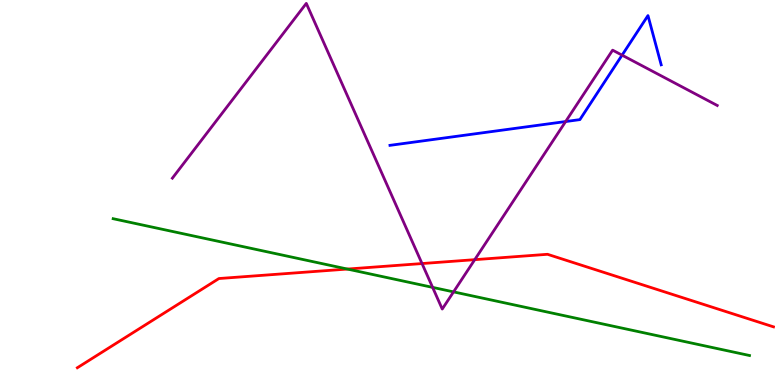[{'lines': ['blue', 'red'], 'intersections': []}, {'lines': ['green', 'red'], 'intersections': [{'x': 4.48, 'y': 3.01}]}, {'lines': ['purple', 'red'], 'intersections': [{'x': 5.45, 'y': 3.15}, {'x': 6.13, 'y': 3.26}]}, {'lines': ['blue', 'green'], 'intersections': []}, {'lines': ['blue', 'purple'], 'intersections': [{'x': 7.3, 'y': 6.84}, {'x': 8.03, 'y': 8.57}]}, {'lines': ['green', 'purple'], 'intersections': [{'x': 5.58, 'y': 2.54}, {'x': 5.85, 'y': 2.42}]}]